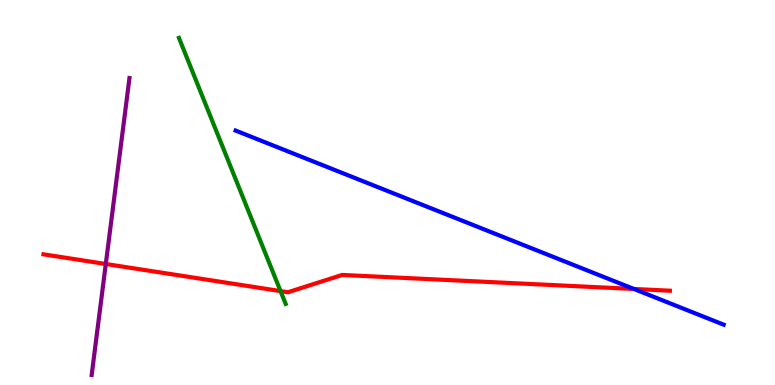[{'lines': ['blue', 'red'], 'intersections': [{'x': 8.18, 'y': 2.49}]}, {'lines': ['green', 'red'], 'intersections': [{'x': 3.62, 'y': 2.44}]}, {'lines': ['purple', 'red'], 'intersections': [{'x': 1.37, 'y': 3.14}]}, {'lines': ['blue', 'green'], 'intersections': []}, {'lines': ['blue', 'purple'], 'intersections': []}, {'lines': ['green', 'purple'], 'intersections': []}]